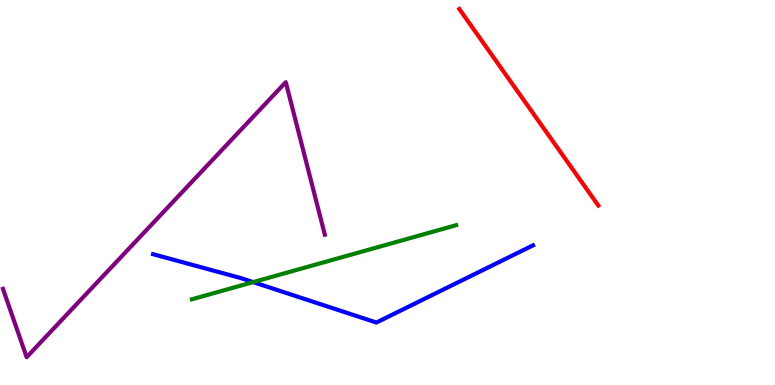[{'lines': ['blue', 'red'], 'intersections': []}, {'lines': ['green', 'red'], 'intersections': []}, {'lines': ['purple', 'red'], 'intersections': []}, {'lines': ['blue', 'green'], 'intersections': [{'x': 3.27, 'y': 2.67}]}, {'lines': ['blue', 'purple'], 'intersections': []}, {'lines': ['green', 'purple'], 'intersections': []}]